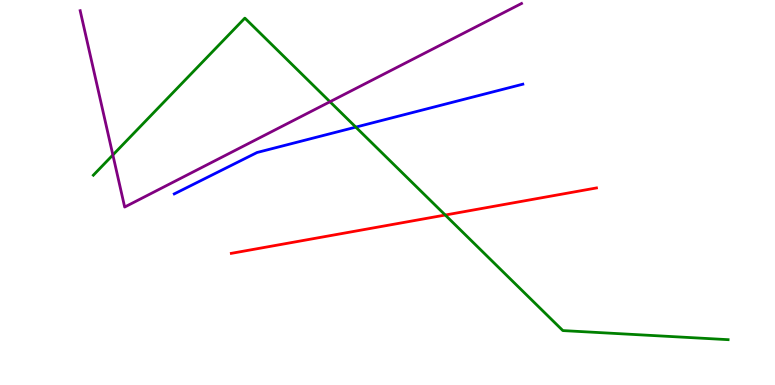[{'lines': ['blue', 'red'], 'intersections': []}, {'lines': ['green', 'red'], 'intersections': [{'x': 5.75, 'y': 4.41}]}, {'lines': ['purple', 'red'], 'intersections': []}, {'lines': ['blue', 'green'], 'intersections': [{'x': 4.59, 'y': 6.7}]}, {'lines': ['blue', 'purple'], 'intersections': []}, {'lines': ['green', 'purple'], 'intersections': [{'x': 1.46, 'y': 5.98}, {'x': 4.26, 'y': 7.36}]}]